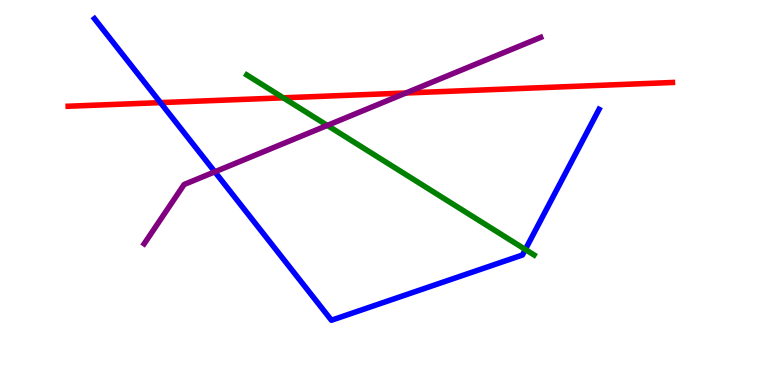[{'lines': ['blue', 'red'], 'intersections': [{'x': 2.07, 'y': 7.33}]}, {'lines': ['green', 'red'], 'intersections': [{'x': 3.66, 'y': 7.46}]}, {'lines': ['purple', 'red'], 'intersections': [{'x': 5.24, 'y': 7.58}]}, {'lines': ['blue', 'green'], 'intersections': [{'x': 6.78, 'y': 3.52}]}, {'lines': ['blue', 'purple'], 'intersections': [{'x': 2.77, 'y': 5.54}]}, {'lines': ['green', 'purple'], 'intersections': [{'x': 4.22, 'y': 6.74}]}]